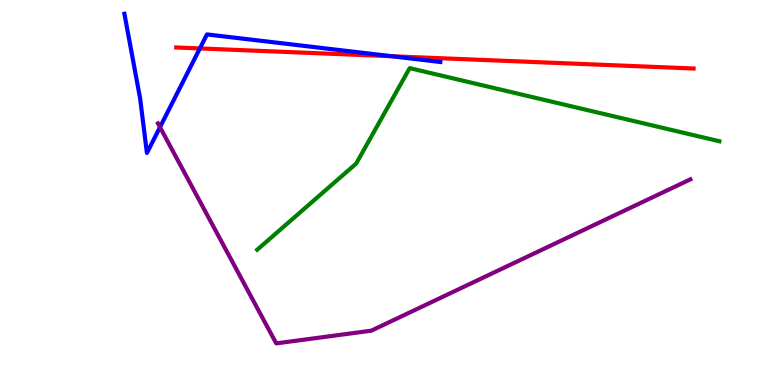[{'lines': ['blue', 'red'], 'intersections': [{'x': 2.58, 'y': 8.74}, {'x': 5.05, 'y': 8.54}]}, {'lines': ['green', 'red'], 'intersections': []}, {'lines': ['purple', 'red'], 'intersections': []}, {'lines': ['blue', 'green'], 'intersections': []}, {'lines': ['blue', 'purple'], 'intersections': [{'x': 2.06, 'y': 6.7}]}, {'lines': ['green', 'purple'], 'intersections': []}]